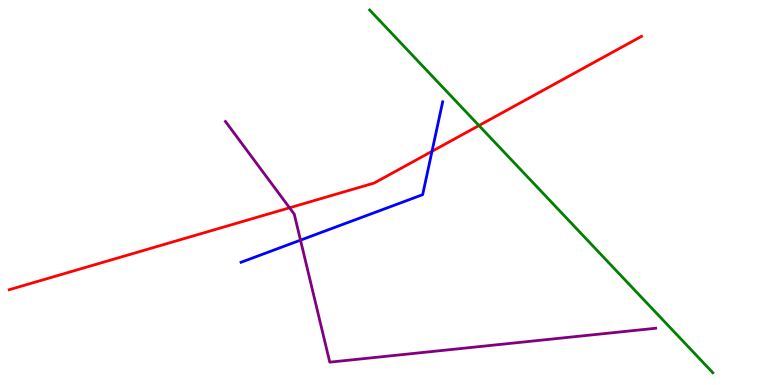[{'lines': ['blue', 'red'], 'intersections': [{'x': 5.57, 'y': 6.07}]}, {'lines': ['green', 'red'], 'intersections': [{'x': 6.18, 'y': 6.74}]}, {'lines': ['purple', 'red'], 'intersections': [{'x': 3.74, 'y': 4.6}]}, {'lines': ['blue', 'green'], 'intersections': []}, {'lines': ['blue', 'purple'], 'intersections': [{'x': 3.88, 'y': 3.76}]}, {'lines': ['green', 'purple'], 'intersections': []}]